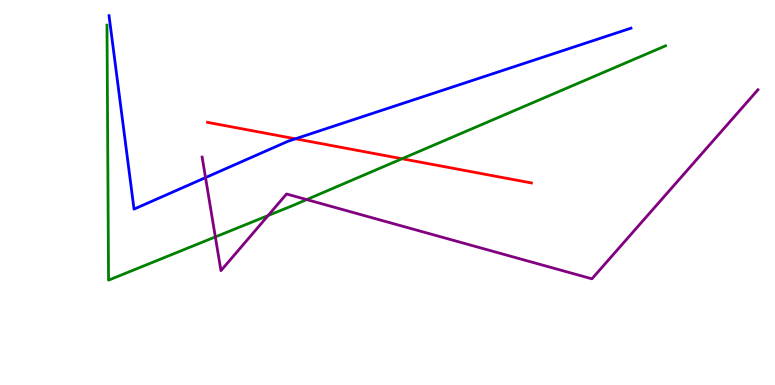[{'lines': ['blue', 'red'], 'intersections': [{'x': 3.81, 'y': 6.39}]}, {'lines': ['green', 'red'], 'intersections': [{'x': 5.19, 'y': 5.88}]}, {'lines': ['purple', 'red'], 'intersections': []}, {'lines': ['blue', 'green'], 'intersections': []}, {'lines': ['blue', 'purple'], 'intersections': [{'x': 2.65, 'y': 5.39}]}, {'lines': ['green', 'purple'], 'intersections': [{'x': 2.78, 'y': 3.85}, {'x': 3.46, 'y': 4.4}, {'x': 3.96, 'y': 4.82}]}]